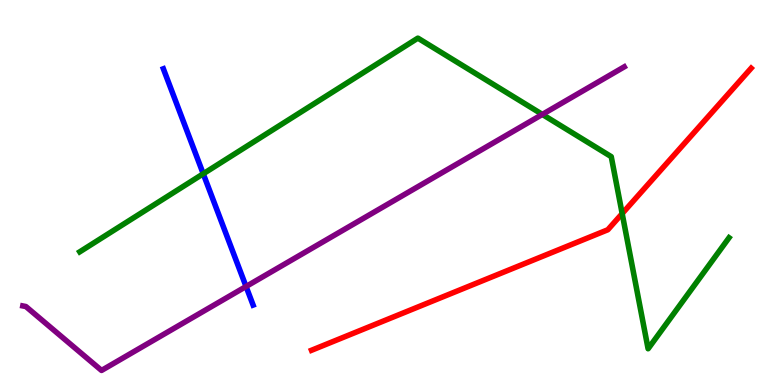[{'lines': ['blue', 'red'], 'intersections': []}, {'lines': ['green', 'red'], 'intersections': [{'x': 8.03, 'y': 4.45}]}, {'lines': ['purple', 'red'], 'intersections': []}, {'lines': ['blue', 'green'], 'intersections': [{'x': 2.62, 'y': 5.49}]}, {'lines': ['blue', 'purple'], 'intersections': [{'x': 3.17, 'y': 2.56}]}, {'lines': ['green', 'purple'], 'intersections': [{'x': 7.0, 'y': 7.03}]}]